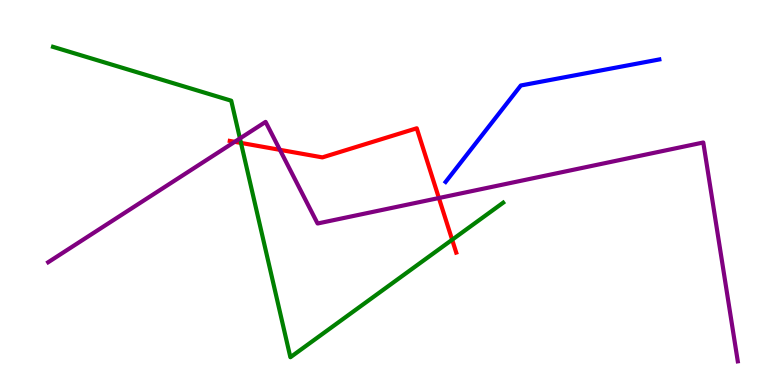[{'lines': ['blue', 'red'], 'intersections': []}, {'lines': ['green', 'red'], 'intersections': [{'x': 3.11, 'y': 6.29}, {'x': 5.83, 'y': 3.77}]}, {'lines': ['purple', 'red'], 'intersections': [{'x': 3.03, 'y': 6.32}, {'x': 3.61, 'y': 6.11}, {'x': 5.66, 'y': 4.86}]}, {'lines': ['blue', 'green'], 'intersections': []}, {'lines': ['blue', 'purple'], 'intersections': []}, {'lines': ['green', 'purple'], 'intersections': [{'x': 3.1, 'y': 6.4}]}]